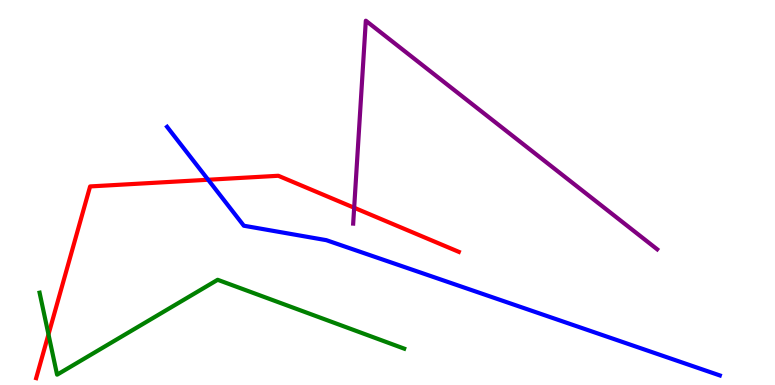[{'lines': ['blue', 'red'], 'intersections': [{'x': 2.69, 'y': 5.33}]}, {'lines': ['green', 'red'], 'intersections': [{'x': 0.626, 'y': 1.31}]}, {'lines': ['purple', 'red'], 'intersections': [{'x': 4.57, 'y': 4.6}]}, {'lines': ['blue', 'green'], 'intersections': []}, {'lines': ['blue', 'purple'], 'intersections': []}, {'lines': ['green', 'purple'], 'intersections': []}]